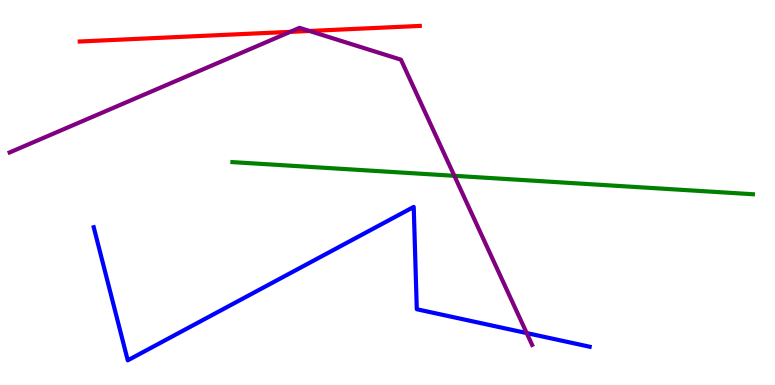[{'lines': ['blue', 'red'], 'intersections': []}, {'lines': ['green', 'red'], 'intersections': []}, {'lines': ['purple', 'red'], 'intersections': [{'x': 3.74, 'y': 9.17}, {'x': 3.99, 'y': 9.2}]}, {'lines': ['blue', 'green'], 'intersections': []}, {'lines': ['blue', 'purple'], 'intersections': [{'x': 6.8, 'y': 1.35}]}, {'lines': ['green', 'purple'], 'intersections': [{'x': 5.86, 'y': 5.43}]}]